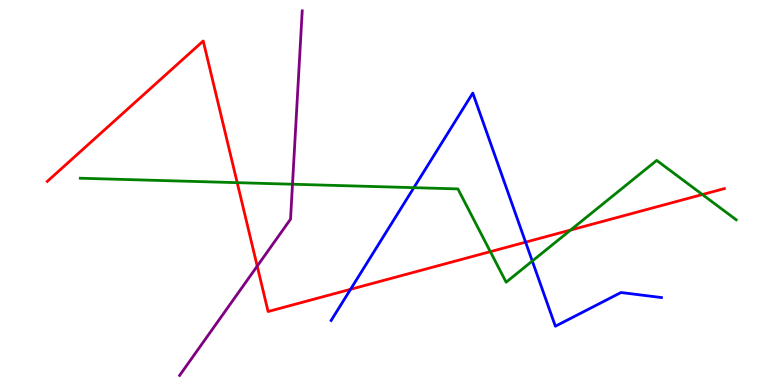[{'lines': ['blue', 'red'], 'intersections': [{'x': 4.52, 'y': 2.49}, {'x': 6.78, 'y': 3.71}]}, {'lines': ['green', 'red'], 'intersections': [{'x': 3.06, 'y': 5.26}, {'x': 6.33, 'y': 3.46}, {'x': 7.36, 'y': 4.03}, {'x': 9.06, 'y': 4.95}]}, {'lines': ['purple', 'red'], 'intersections': [{'x': 3.32, 'y': 3.09}]}, {'lines': ['blue', 'green'], 'intersections': [{'x': 5.34, 'y': 5.13}, {'x': 6.87, 'y': 3.22}]}, {'lines': ['blue', 'purple'], 'intersections': []}, {'lines': ['green', 'purple'], 'intersections': [{'x': 3.77, 'y': 5.21}]}]